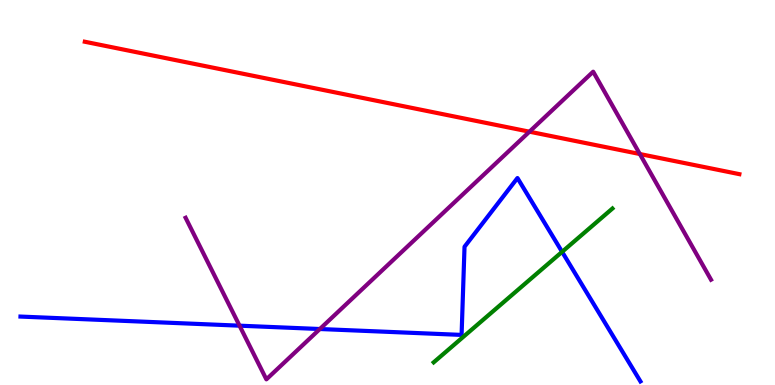[{'lines': ['blue', 'red'], 'intersections': []}, {'lines': ['green', 'red'], 'intersections': []}, {'lines': ['purple', 'red'], 'intersections': [{'x': 6.83, 'y': 6.58}, {'x': 8.26, 'y': 6.0}]}, {'lines': ['blue', 'green'], 'intersections': [{'x': 7.25, 'y': 3.46}]}, {'lines': ['blue', 'purple'], 'intersections': [{'x': 3.09, 'y': 1.54}, {'x': 4.13, 'y': 1.45}]}, {'lines': ['green', 'purple'], 'intersections': []}]